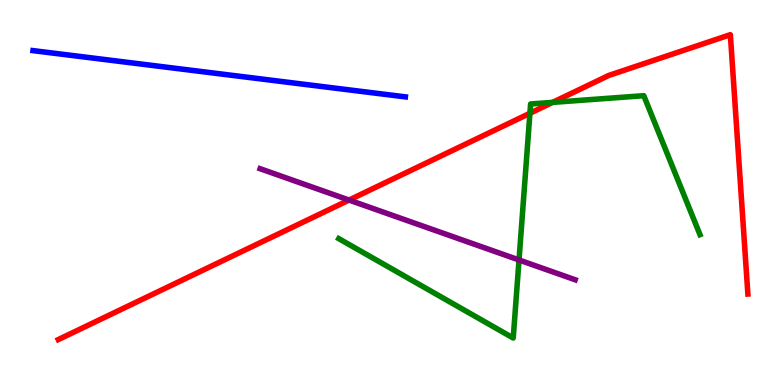[{'lines': ['blue', 'red'], 'intersections': []}, {'lines': ['green', 'red'], 'intersections': [{'x': 6.84, 'y': 7.06}, {'x': 7.13, 'y': 7.34}]}, {'lines': ['purple', 'red'], 'intersections': [{'x': 4.5, 'y': 4.8}]}, {'lines': ['blue', 'green'], 'intersections': []}, {'lines': ['blue', 'purple'], 'intersections': []}, {'lines': ['green', 'purple'], 'intersections': [{'x': 6.7, 'y': 3.25}]}]